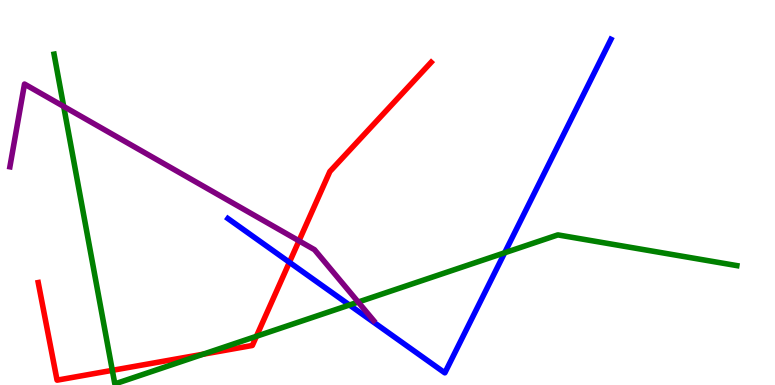[{'lines': ['blue', 'red'], 'intersections': [{'x': 3.73, 'y': 3.19}]}, {'lines': ['green', 'red'], 'intersections': [{'x': 1.45, 'y': 0.381}, {'x': 2.62, 'y': 0.8}, {'x': 3.31, 'y': 1.27}]}, {'lines': ['purple', 'red'], 'intersections': [{'x': 3.86, 'y': 3.74}]}, {'lines': ['blue', 'green'], 'intersections': [{'x': 4.51, 'y': 2.08}, {'x': 6.51, 'y': 3.43}]}, {'lines': ['blue', 'purple'], 'intersections': []}, {'lines': ['green', 'purple'], 'intersections': [{'x': 0.822, 'y': 7.24}, {'x': 4.62, 'y': 2.15}]}]